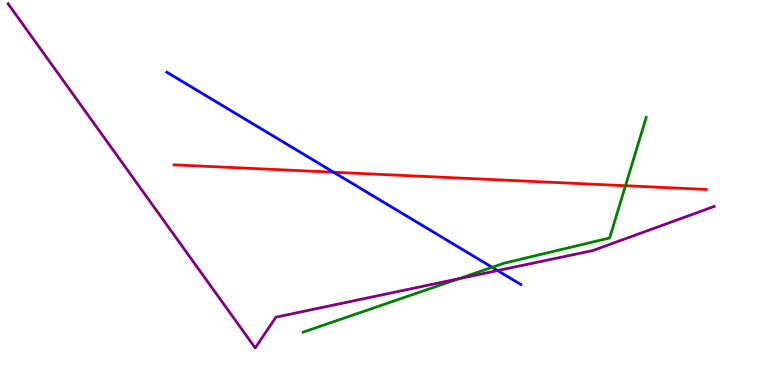[{'lines': ['blue', 'red'], 'intersections': [{'x': 4.3, 'y': 5.53}]}, {'lines': ['green', 'red'], 'intersections': [{'x': 8.07, 'y': 5.18}]}, {'lines': ['purple', 'red'], 'intersections': []}, {'lines': ['blue', 'green'], 'intersections': [{'x': 6.35, 'y': 3.06}]}, {'lines': ['blue', 'purple'], 'intersections': [{'x': 6.42, 'y': 2.97}]}, {'lines': ['green', 'purple'], 'intersections': [{'x': 5.92, 'y': 2.76}]}]